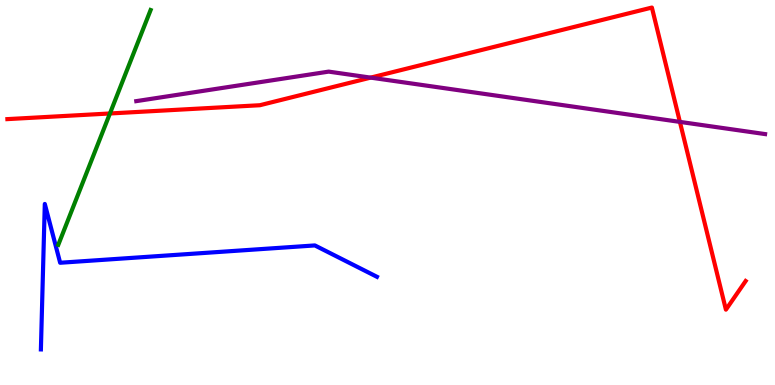[{'lines': ['blue', 'red'], 'intersections': []}, {'lines': ['green', 'red'], 'intersections': [{'x': 1.42, 'y': 7.05}]}, {'lines': ['purple', 'red'], 'intersections': [{'x': 4.78, 'y': 7.98}, {'x': 8.77, 'y': 6.83}]}, {'lines': ['blue', 'green'], 'intersections': []}, {'lines': ['blue', 'purple'], 'intersections': []}, {'lines': ['green', 'purple'], 'intersections': []}]